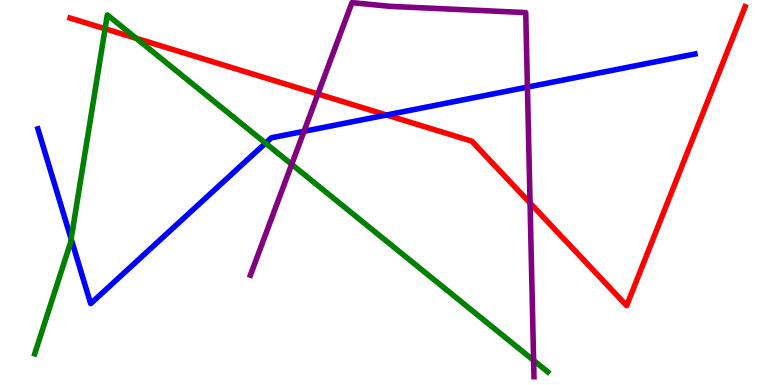[{'lines': ['blue', 'red'], 'intersections': [{'x': 4.99, 'y': 7.01}]}, {'lines': ['green', 'red'], 'intersections': [{'x': 1.36, 'y': 9.25}, {'x': 1.76, 'y': 9.01}]}, {'lines': ['purple', 'red'], 'intersections': [{'x': 4.1, 'y': 7.56}, {'x': 6.84, 'y': 4.73}]}, {'lines': ['blue', 'green'], 'intersections': [{'x': 0.918, 'y': 3.79}, {'x': 3.43, 'y': 6.28}]}, {'lines': ['blue', 'purple'], 'intersections': [{'x': 3.92, 'y': 6.59}, {'x': 6.81, 'y': 7.74}]}, {'lines': ['green', 'purple'], 'intersections': [{'x': 3.76, 'y': 5.73}, {'x': 6.89, 'y': 0.639}]}]